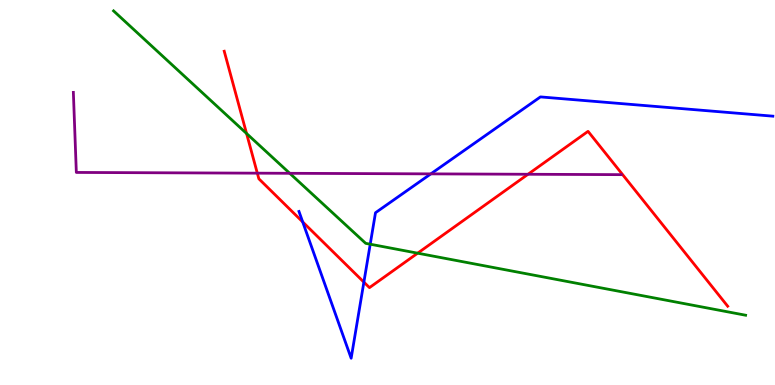[{'lines': ['blue', 'red'], 'intersections': [{'x': 3.91, 'y': 4.24}, {'x': 4.7, 'y': 2.67}]}, {'lines': ['green', 'red'], 'intersections': [{'x': 3.18, 'y': 6.53}, {'x': 5.39, 'y': 3.42}]}, {'lines': ['purple', 'red'], 'intersections': [{'x': 3.32, 'y': 5.5}, {'x': 6.81, 'y': 5.47}]}, {'lines': ['blue', 'green'], 'intersections': [{'x': 4.78, 'y': 3.66}]}, {'lines': ['blue', 'purple'], 'intersections': [{'x': 5.56, 'y': 5.48}]}, {'lines': ['green', 'purple'], 'intersections': [{'x': 3.74, 'y': 5.5}]}]